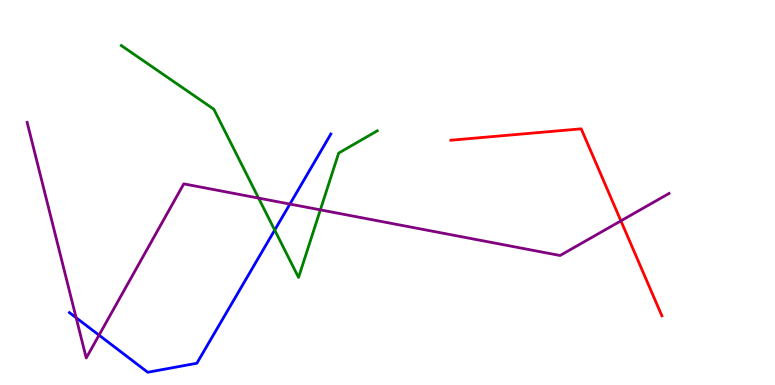[{'lines': ['blue', 'red'], 'intersections': []}, {'lines': ['green', 'red'], 'intersections': []}, {'lines': ['purple', 'red'], 'intersections': [{'x': 8.01, 'y': 4.26}]}, {'lines': ['blue', 'green'], 'intersections': [{'x': 3.54, 'y': 4.02}]}, {'lines': ['blue', 'purple'], 'intersections': [{'x': 0.982, 'y': 1.75}, {'x': 1.28, 'y': 1.29}, {'x': 3.74, 'y': 4.7}]}, {'lines': ['green', 'purple'], 'intersections': [{'x': 3.34, 'y': 4.85}, {'x': 4.13, 'y': 4.55}]}]